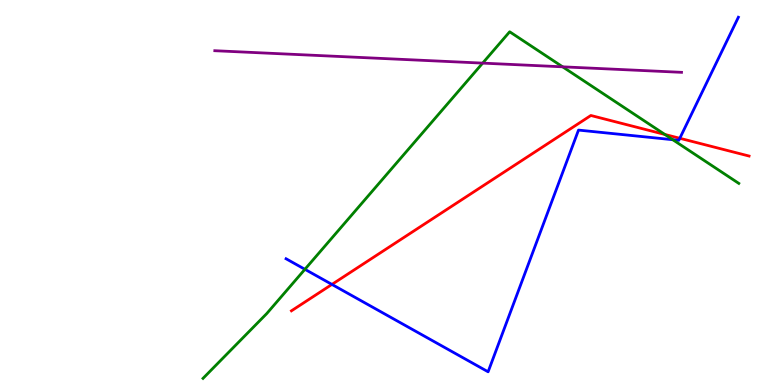[{'lines': ['blue', 'red'], 'intersections': [{'x': 4.28, 'y': 2.61}, {'x': 8.77, 'y': 6.41}]}, {'lines': ['green', 'red'], 'intersections': [{'x': 8.58, 'y': 6.51}]}, {'lines': ['purple', 'red'], 'intersections': []}, {'lines': ['blue', 'green'], 'intersections': [{'x': 3.93, 'y': 3.01}, {'x': 8.68, 'y': 6.37}]}, {'lines': ['blue', 'purple'], 'intersections': []}, {'lines': ['green', 'purple'], 'intersections': [{'x': 6.23, 'y': 8.36}, {'x': 7.26, 'y': 8.26}]}]